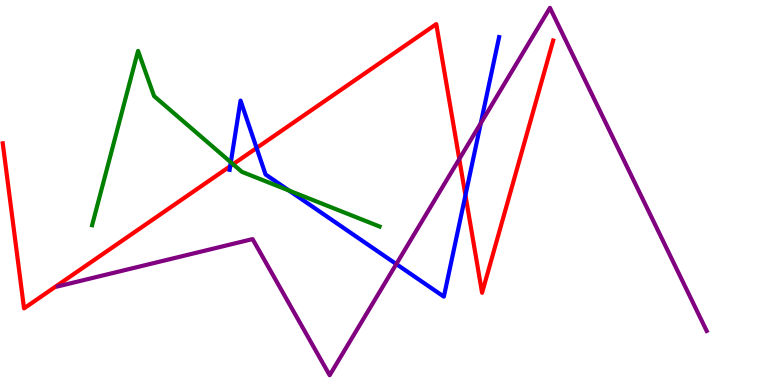[{'lines': ['blue', 'red'], 'intersections': [{'x': 2.97, 'y': 5.68}, {'x': 3.31, 'y': 6.16}, {'x': 6.01, 'y': 4.93}]}, {'lines': ['green', 'red'], 'intersections': [{'x': 3.01, 'y': 5.73}]}, {'lines': ['purple', 'red'], 'intersections': [{'x': 5.93, 'y': 5.87}]}, {'lines': ['blue', 'green'], 'intersections': [{'x': 2.98, 'y': 5.78}, {'x': 3.73, 'y': 5.05}]}, {'lines': ['blue', 'purple'], 'intersections': [{'x': 5.11, 'y': 3.14}, {'x': 6.2, 'y': 6.8}]}, {'lines': ['green', 'purple'], 'intersections': []}]